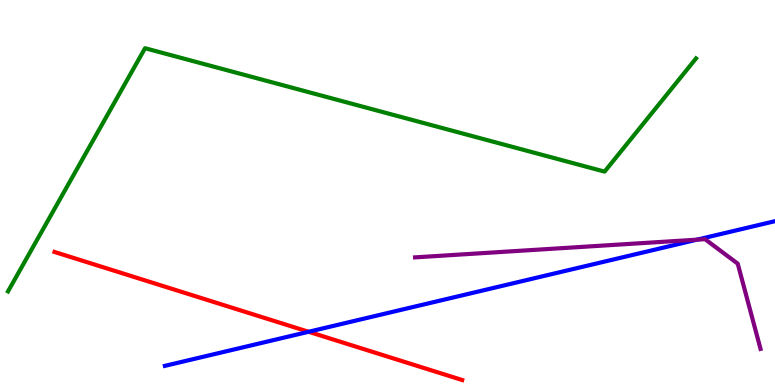[{'lines': ['blue', 'red'], 'intersections': [{'x': 3.98, 'y': 1.38}]}, {'lines': ['green', 'red'], 'intersections': []}, {'lines': ['purple', 'red'], 'intersections': []}, {'lines': ['blue', 'green'], 'intersections': []}, {'lines': ['blue', 'purple'], 'intersections': [{'x': 8.99, 'y': 3.78}]}, {'lines': ['green', 'purple'], 'intersections': []}]